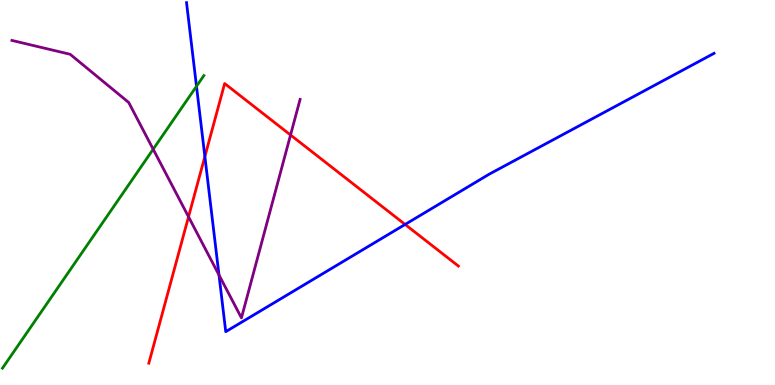[{'lines': ['blue', 'red'], 'intersections': [{'x': 2.64, 'y': 5.93}, {'x': 5.23, 'y': 4.17}]}, {'lines': ['green', 'red'], 'intersections': []}, {'lines': ['purple', 'red'], 'intersections': [{'x': 2.43, 'y': 4.37}, {'x': 3.75, 'y': 6.49}]}, {'lines': ['blue', 'green'], 'intersections': [{'x': 2.54, 'y': 7.76}]}, {'lines': ['blue', 'purple'], 'intersections': [{'x': 2.83, 'y': 2.86}]}, {'lines': ['green', 'purple'], 'intersections': [{'x': 1.98, 'y': 6.12}]}]